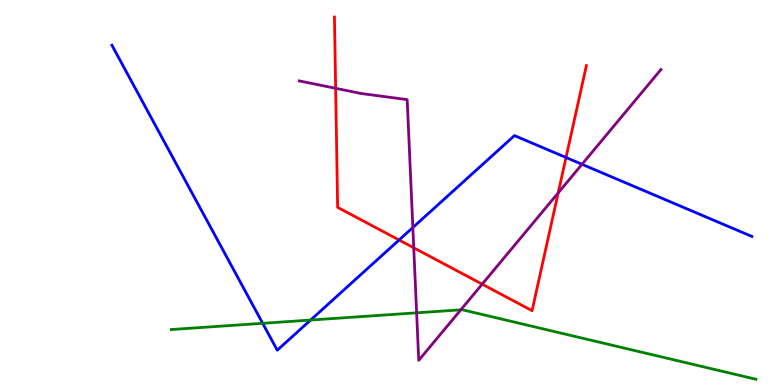[{'lines': ['blue', 'red'], 'intersections': [{'x': 5.15, 'y': 3.77}, {'x': 7.3, 'y': 5.91}]}, {'lines': ['green', 'red'], 'intersections': []}, {'lines': ['purple', 'red'], 'intersections': [{'x': 4.33, 'y': 7.71}, {'x': 5.34, 'y': 3.56}, {'x': 6.22, 'y': 2.62}, {'x': 7.2, 'y': 4.99}]}, {'lines': ['blue', 'green'], 'intersections': [{'x': 3.39, 'y': 1.6}, {'x': 4.01, 'y': 1.69}]}, {'lines': ['blue', 'purple'], 'intersections': [{'x': 5.33, 'y': 4.09}, {'x': 7.51, 'y': 5.73}]}, {'lines': ['green', 'purple'], 'intersections': [{'x': 5.38, 'y': 1.87}, {'x': 5.95, 'y': 1.95}]}]